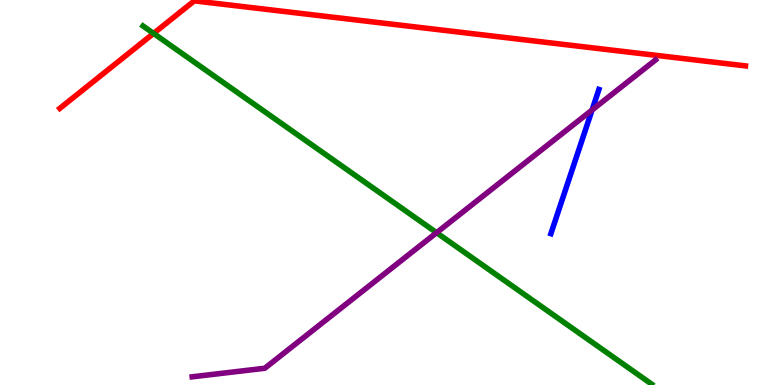[{'lines': ['blue', 'red'], 'intersections': []}, {'lines': ['green', 'red'], 'intersections': [{'x': 1.98, 'y': 9.13}]}, {'lines': ['purple', 'red'], 'intersections': []}, {'lines': ['blue', 'green'], 'intersections': []}, {'lines': ['blue', 'purple'], 'intersections': [{'x': 7.64, 'y': 7.14}]}, {'lines': ['green', 'purple'], 'intersections': [{'x': 5.63, 'y': 3.96}]}]